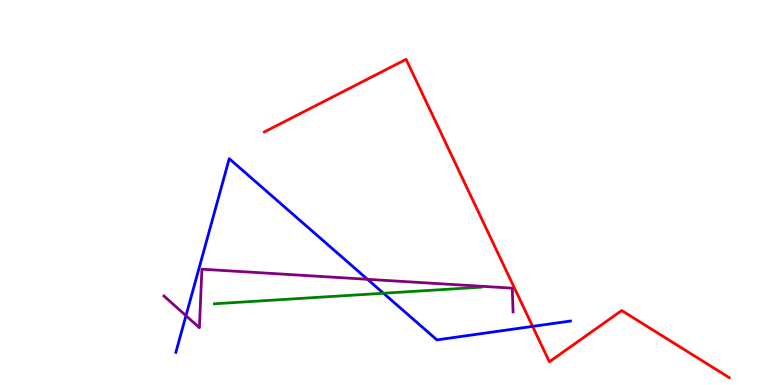[{'lines': ['blue', 'red'], 'intersections': [{'x': 6.87, 'y': 1.52}]}, {'lines': ['green', 'red'], 'intersections': []}, {'lines': ['purple', 'red'], 'intersections': []}, {'lines': ['blue', 'green'], 'intersections': [{'x': 4.95, 'y': 2.38}]}, {'lines': ['blue', 'purple'], 'intersections': [{'x': 2.4, 'y': 1.8}, {'x': 4.74, 'y': 2.75}]}, {'lines': ['green', 'purple'], 'intersections': []}]